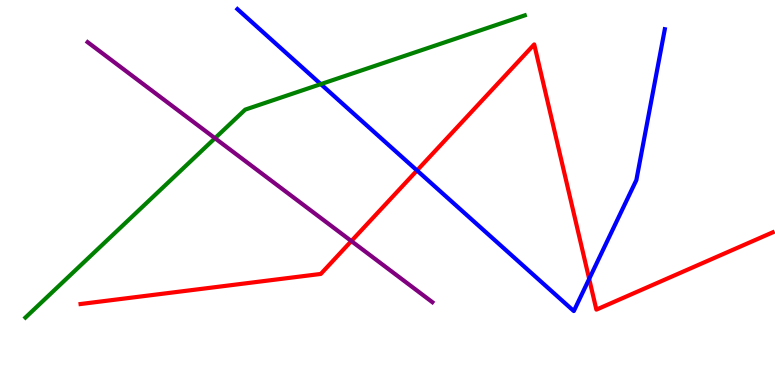[{'lines': ['blue', 'red'], 'intersections': [{'x': 5.38, 'y': 5.57}, {'x': 7.6, 'y': 2.76}]}, {'lines': ['green', 'red'], 'intersections': []}, {'lines': ['purple', 'red'], 'intersections': [{'x': 4.53, 'y': 3.74}]}, {'lines': ['blue', 'green'], 'intersections': [{'x': 4.14, 'y': 7.81}]}, {'lines': ['blue', 'purple'], 'intersections': []}, {'lines': ['green', 'purple'], 'intersections': [{'x': 2.77, 'y': 6.41}]}]